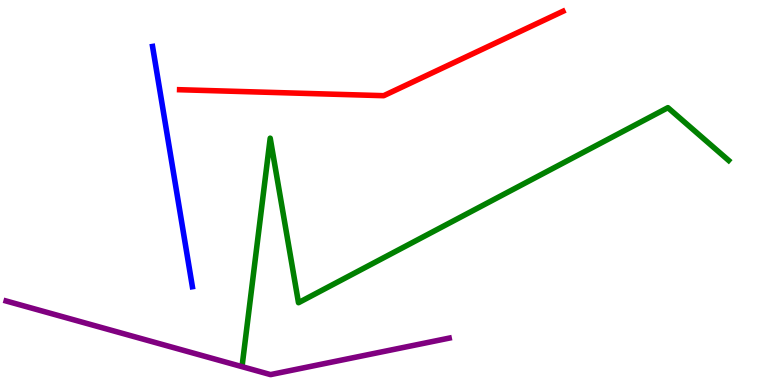[{'lines': ['blue', 'red'], 'intersections': []}, {'lines': ['green', 'red'], 'intersections': []}, {'lines': ['purple', 'red'], 'intersections': []}, {'lines': ['blue', 'green'], 'intersections': []}, {'lines': ['blue', 'purple'], 'intersections': []}, {'lines': ['green', 'purple'], 'intersections': []}]